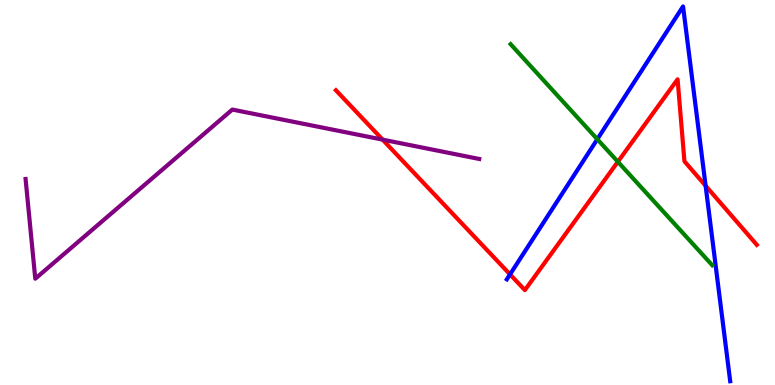[{'lines': ['blue', 'red'], 'intersections': [{'x': 6.58, 'y': 2.87}, {'x': 9.1, 'y': 5.18}]}, {'lines': ['green', 'red'], 'intersections': [{'x': 7.97, 'y': 5.8}]}, {'lines': ['purple', 'red'], 'intersections': [{'x': 4.94, 'y': 6.37}]}, {'lines': ['blue', 'green'], 'intersections': [{'x': 7.71, 'y': 6.38}]}, {'lines': ['blue', 'purple'], 'intersections': []}, {'lines': ['green', 'purple'], 'intersections': []}]